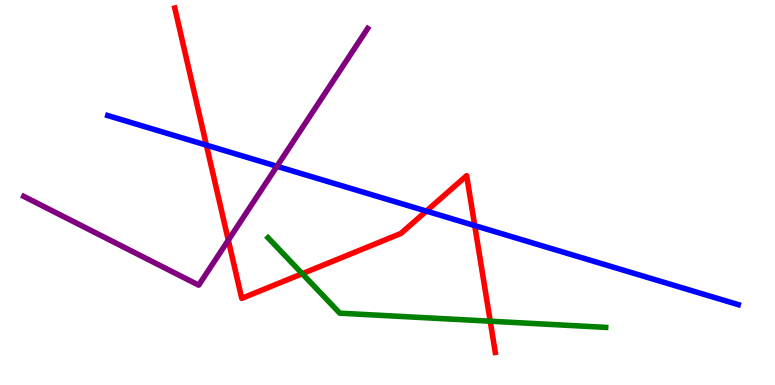[{'lines': ['blue', 'red'], 'intersections': [{'x': 2.66, 'y': 6.23}, {'x': 5.5, 'y': 4.52}, {'x': 6.13, 'y': 4.14}]}, {'lines': ['green', 'red'], 'intersections': [{'x': 3.9, 'y': 2.89}, {'x': 6.33, 'y': 1.66}]}, {'lines': ['purple', 'red'], 'intersections': [{'x': 2.95, 'y': 3.76}]}, {'lines': ['blue', 'green'], 'intersections': []}, {'lines': ['blue', 'purple'], 'intersections': [{'x': 3.57, 'y': 5.68}]}, {'lines': ['green', 'purple'], 'intersections': []}]